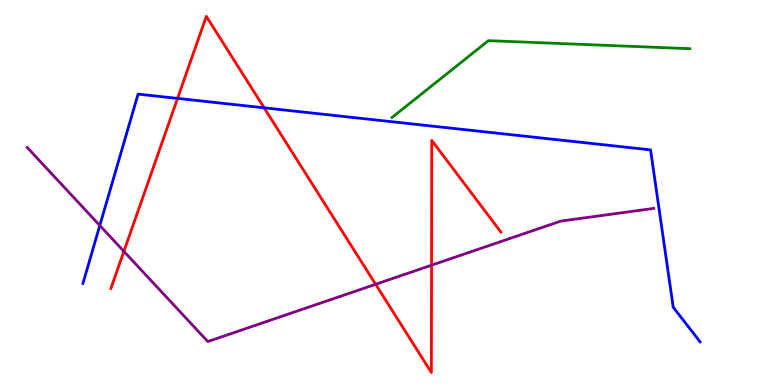[{'lines': ['blue', 'red'], 'intersections': [{'x': 2.29, 'y': 7.44}, {'x': 3.41, 'y': 7.2}]}, {'lines': ['green', 'red'], 'intersections': []}, {'lines': ['purple', 'red'], 'intersections': [{'x': 1.6, 'y': 3.47}, {'x': 4.85, 'y': 2.62}, {'x': 5.57, 'y': 3.11}]}, {'lines': ['blue', 'green'], 'intersections': []}, {'lines': ['blue', 'purple'], 'intersections': [{'x': 1.29, 'y': 4.14}]}, {'lines': ['green', 'purple'], 'intersections': []}]